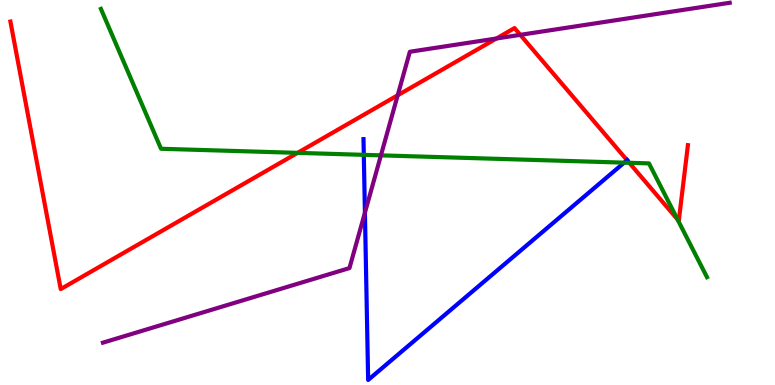[{'lines': ['blue', 'red'], 'intersections': [{'x': 8.09, 'y': 5.84}]}, {'lines': ['green', 'red'], 'intersections': [{'x': 3.84, 'y': 6.03}, {'x': 8.12, 'y': 5.77}, {'x': 8.74, 'y': 4.3}]}, {'lines': ['purple', 'red'], 'intersections': [{'x': 5.13, 'y': 7.53}, {'x': 6.41, 'y': 9.0}, {'x': 6.71, 'y': 9.09}]}, {'lines': ['blue', 'green'], 'intersections': [{'x': 4.69, 'y': 5.98}, {'x': 8.05, 'y': 5.78}]}, {'lines': ['blue', 'purple'], 'intersections': [{'x': 4.71, 'y': 4.48}]}, {'lines': ['green', 'purple'], 'intersections': [{'x': 4.92, 'y': 5.96}]}]